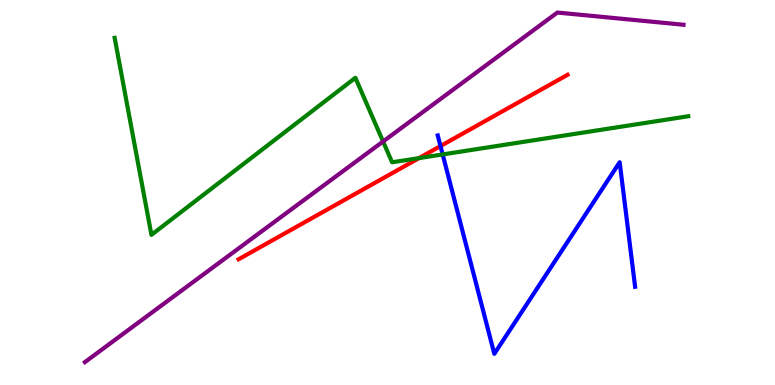[{'lines': ['blue', 'red'], 'intersections': [{'x': 5.68, 'y': 6.21}]}, {'lines': ['green', 'red'], 'intersections': [{'x': 5.41, 'y': 5.89}]}, {'lines': ['purple', 'red'], 'intersections': []}, {'lines': ['blue', 'green'], 'intersections': [{'x': 5.71, 'y': 5.99}]}, {'lines': ['blue', 'purple'], 'intersections': []}, {'lines': ['green', 'purple'], 'intersections': [{'x': 4.94, 'y': 6.32}]}]